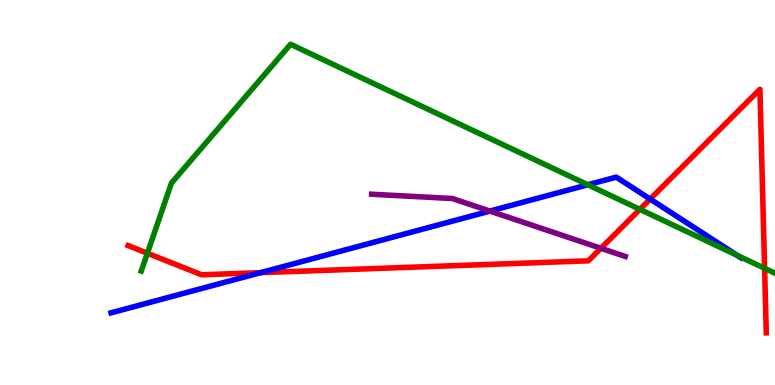[{'lines': ['blue', 'red'], 'intersections': [{'x': 3.36, 'y': 2.92}, {'x': 8.39, 'y': 4.83}]}, {'lines': ['green', 'red'], 'intersections': [{'x': 1.9, 'y': 3.42}, {'x': 8.26, 'y': 4.56}, {'x': 9.87, 'y': 3.03}]}, {'lines': ['purple', 'red'], 'intersections': [{'x': 7.75, 'y': 3.55}]}, {'lines': ['blue', 'green'], 'intersections': [{'x': 7.58, 'y': 5.2}, {'x': 9.51, 'y': 3.37}]}, {'lines': ['blue', 'purple'], 'intersections': [{'x': 6.32, 'y': 4.52}]}, {'lines': ['green', 'purple'], 'intersections': []}]